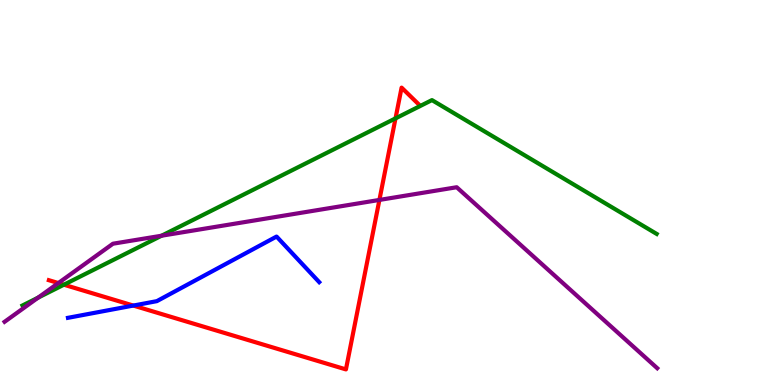[{'lines': ['blue', 'red'], 'intersections': [{'x': 1.72, 'y': 2.06}]}, {'lines': ['green', 'red'], 'intersections': [{'x': 0.824, 'y': 2.6}, {'x': 5.1, 'y': 6.93}]}, {'lines': ['purple', 'red'], 'intersections': [{'x': 0.753, 'y': 2.65}, {'x': 4.9, 'y': 4.81}]}, {'lines': ['blue', 'green'], 'intersections': []}, {'lines': ['blue', 'purple'], 'intersections': []}, {'lines': ['green', 'purple'], 'intersections': [{'x': 0.492, 'y': 2.27}, {'x': 2.08, 'y': 3.88}]}]